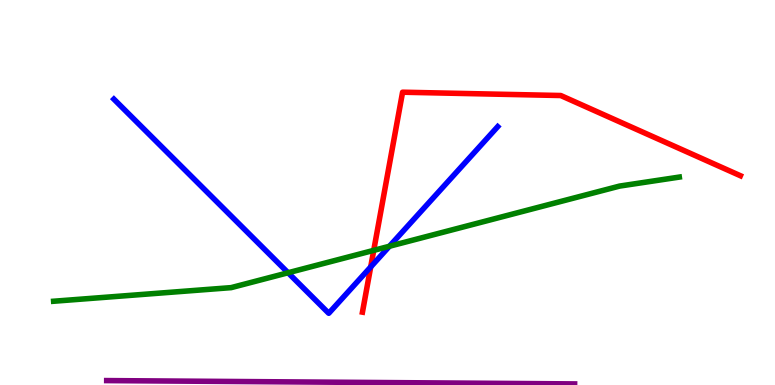[{'lines': ['blue', 'red'], 'intersections': [{'x': 4.78, 'y': 3.07}]}, {'lines': ['green', 'red'], 'intersections': [{'x': 4.82, 'y': 3.5}]}, {'lines': ['purple', 'red'], 'intersections': []}, {'lines': ['blue', 'green'], 'intersections': [{'x': 3.72, 'y': 2.92}, {'x': 5.03, 'y': 3.6}]}, {'lines': ['blue', 'purple'], 'intersections': []}, {'lines': ['green', 'purple'], 'intersections': []}]